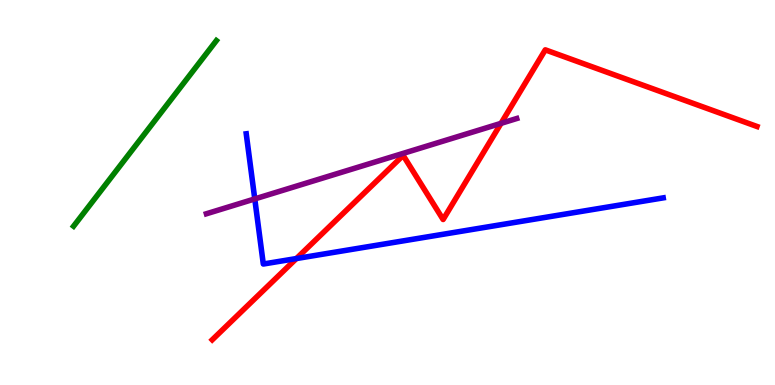[{'lines': ['blue', 'red'], 'intersections': [{'x': 3.82, 'y': 3.28}]}, {'lines': ['green', 'red'], 'intersections': []}, {'lines': ['purple', 'red'], 'intersections': [{'x': 6.46, 'y': 6.8}]}, {'lines': ['blue', 'green'], 'intersections': []}, {'lines': ['blue', 'purple'], 'intersections': [{'x': 3.29, 'y': 4.83}]}, {'lines': ['green', 'purple'], 'intersections': []}]